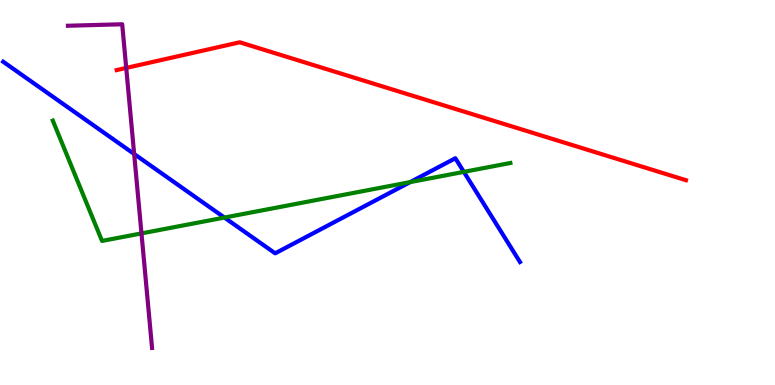[{'lines': ['blue', 'red'], 'intersections': []}, {'lines': ['green', 'red'], 'intersections': []}, {'lines': ['purple', 'red'], 'intersections': [{'x': 1.63, 'y': 8.24}]}, {'lines': ['blue', 'green'], 'intersections': [{'x': 2.9, 'y': 4.35}, {'x': 5.29, 'y': 5.27}, {'x': 5.99, 'y': 5.54}]}, {'lines': ['blue', 'purple'], 'intersections': [{'x': 1.73, 'y': 6.0}]}, {'lines': ['green', 'purple'], 'intersections': [{'x': 1.83, 'y': 3.94}]}]